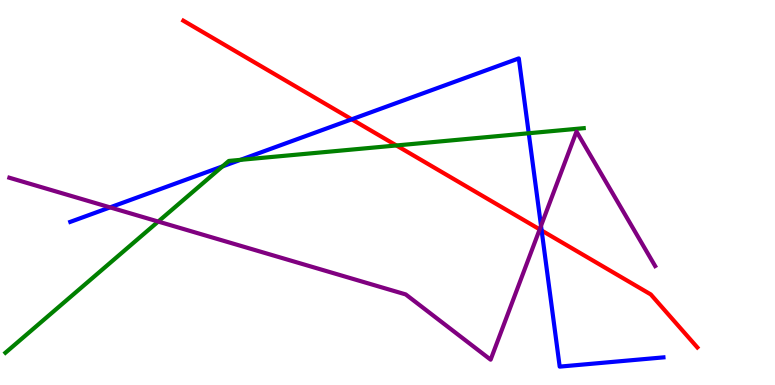[{'lines': ['blue', 'red'], 'intersections': [{'x': 4.54, 'y': 6.9}, {'x': 6.99, 'y': 4.01}]}, {'lines': ['green', 'red'], 'intersections': [{'x': 5.11, 'y': 6.22}]}, {'lines': ['purple', 'red'], 'intersections': [{'x': 6.96, 'y': 4.04}]}, {'lines': ['blue', 'green'], 'intersections': [{'x': 2.87, 'y': 5.68}, {'x': 3.1, 'y': 5.85}, {'x': 6.82, 'y': 6.54}]}, {'lines': ['blue', 'purple'], 'intersections': [{'x': 1.42, 'y': 4.61}, {'x': 6.98, 'y': 4.13}]}, {'lines': ['green', 'purple'], 'intersections': [{'x': 2.04, 'y': 4.25}]}]